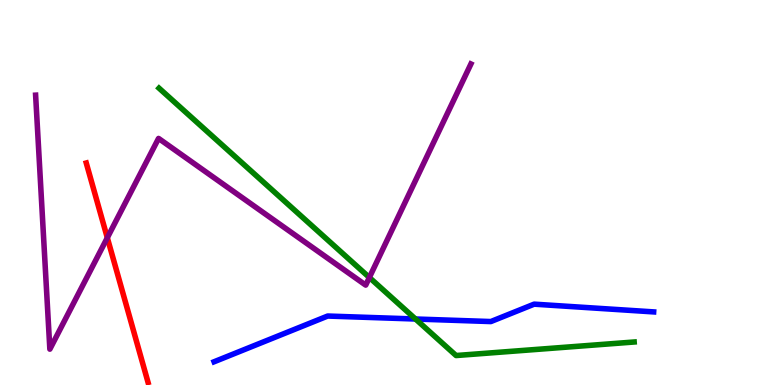[{'lines': ['blue', 'red'], 'intersections': []}, {'lines': ['green', 'red'], 'intersections': []}, {'lines': ['purple', 'red'], 'intersections': [{'x': 1.38, 'y': 3.82}]}, {'lines': ['blue', 'green'], 'intersections': [{'x': 5.36, 'y': 1.71}]}, {'lines': ['blue', 'purple'], 'intersections': []}, {'lines': ['green', 'purple'], 'intersections': [{'x': 4.77, 'y': 2.79}]}]